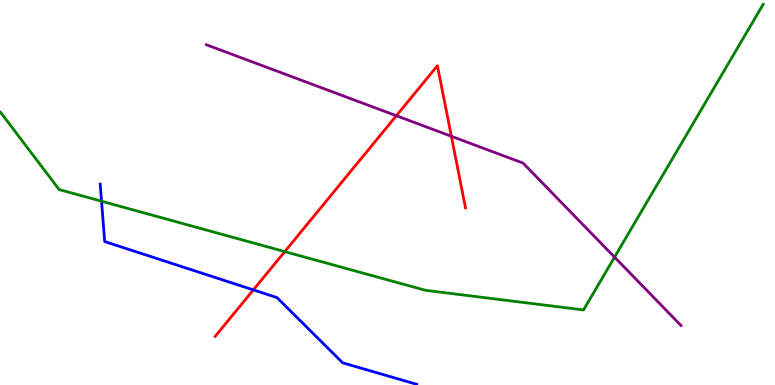[{'lines': ['blue', 'red'], 'intersections': [{'x': 3.27, 'y': 2.47}]}, {'lines': ['green', 'red'], 'intersections': [{'x': 3.67, 'y': 3.46}]}, {'lines': ['purple', 'red'], 'intersections': [{'x': 5.11, 'y': 6.99}, {'x': 5.82, 'y': 6.46}]}, {'lines': ['blue', 'green'], 'intersections': [{'x': 1.31, 'y': 4.77}]}, {'lines': ['blue', 'purple'], 'intersections': []}, {'lines': ['green', 'purple'], 'intersections': [{'x': 7.93, 'y': 3.32}]}]